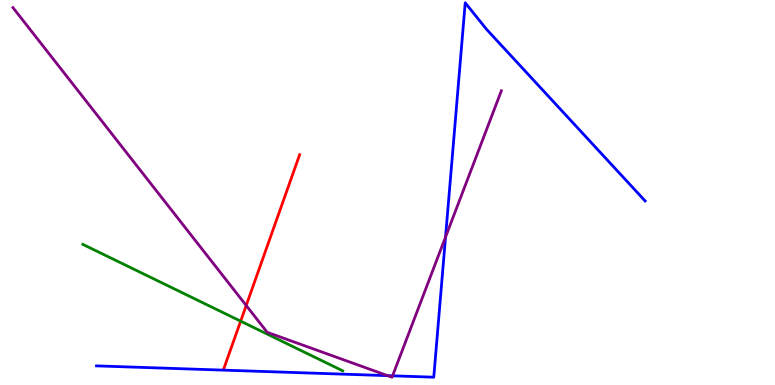[{'lines': ['blue', 'red'], 'intersections': []}, {'lines': ['green', 'red'], 'intersections': [{'x': 3.11, 'y': 1.66}]}, {'lines': ['purple', 'red'], 'intersections': [{'x': 3.18, 'y': 2.07}]}, {'lines': ['blue', 'green'], 'intersections': []}, {'lines': ['blue', 'purple'], 'intersections': [{'x': 5.0, 'y': 0.243}, {'x': 5.07, 'y': 0.239}, {'x': 5.75, 'y': 3.84}]}, {'lines': ['green', 'purple'], 'intersections': []}]